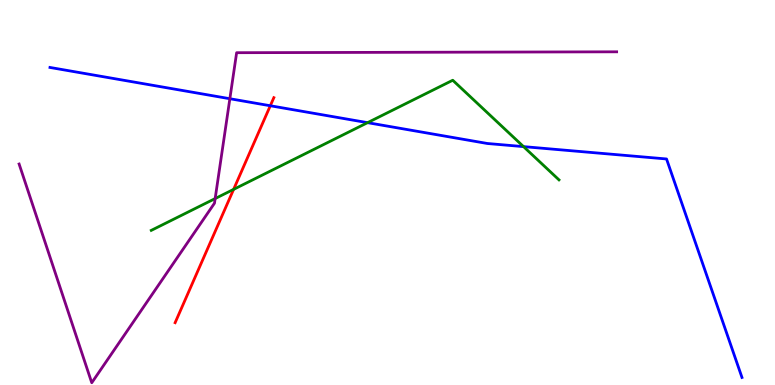[{'lines': ['blue', 'red'], 'intersections': [{'x': 3.49, 'y': 7.25}]}, {'lines': ['green', 'red'], 'intersections': [{'x': 3.01, 'y': 5.08}]}, {'lines': ['purple', 'red'], 'intersections': []}, {'lines': ['blue', 'green'], 'intersections': [{'x': 4.74, 'y': 6.81}, {'x': 6.76, 'y': 6.19}]}, {'lines': ['blue', 'purple'], 'intersections': [{'x': 2.97, 'y': 7.44}]}, {'lines': ['green', 'purple'], 'intersections': [{'x': 2.78, 'y': 4.84}]}]